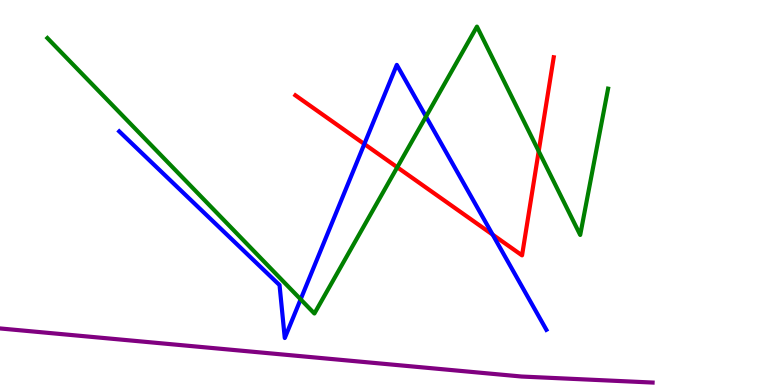[{'lines': ['blue', 'red'], 'intersections': [{'x': 4.7, 'y': 6.26}, {'x': 6.36, 'y': 3.91}]}, {'lines': ['green', 'red'], 'intersections': [{'x': 5.13, 'y': 5.66}, {'x': 6.95, 'y': 6.07}]}, {'lines': ['purple', 'red'], 'intersections': []}, {'lines': ['blue', 'green'], 'intersections': [{'x': 3.88, 'y': 2.23}, {'x': 5.5, 'y': 6.97}]}, {'lines': ['blue', 'purple'], 'intersections': []}, {'lines': ['green', 'purple'], 'intersections': []}]